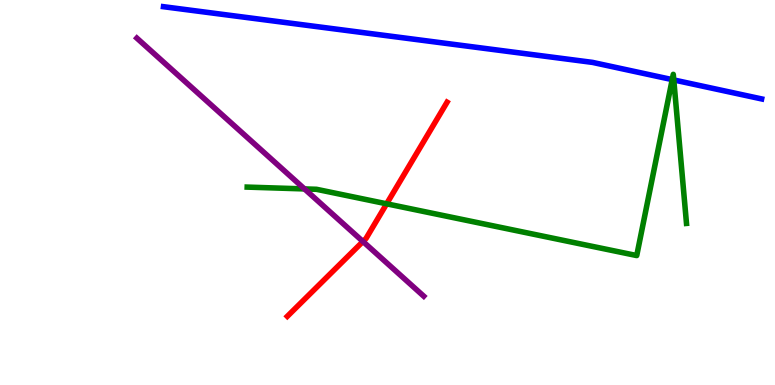[{'lines': ['blue', 'red'], 'intersections': []}, {'lines': ['green', 'red'], 'intersections': [{'x': 4.99, 'y': 4.71}]}, {'lines': ['purple', 'red'], 'intersections': [{'x': 4.68, 'y': 3.73}]}, {'lines': ['blue', 'green'], 'intersections': [{'x': 8.67, 'y': 7.93}, {'x': 8.69, 'y': 7.92}]}, {'lines': ['blue', 'purple'], 'intersections': []}, {'lines': ['green', 'purple'], 'intersections': [{'x': 3.93, 'y': 5.09}]}]